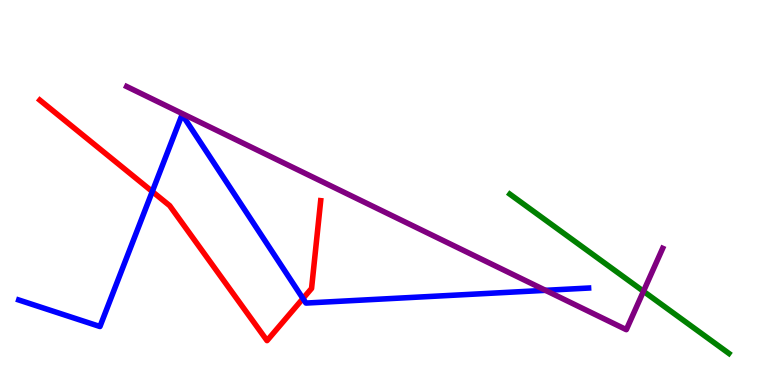[{'lines': ['blue', 'red'], 'intersections': [{'x': 1.97, 'y': 5.03}, {'x': 3.91, 'y': 2.25}]}, {'lines': ['green', 'red'], 'intersections': []}, {'lines': ['purple', 'red'], 'intersections': []}, {'lines': ['blue', 'green'], 'intersections': []}, {'lines': ['blue', 'purple'], 'intersections': [{'x': 7.04, 'y': 2.46}]}, {'lines': ['green', 'purple'], 'intersections': [{'x': 8.3, 'y': 2.43}]}]